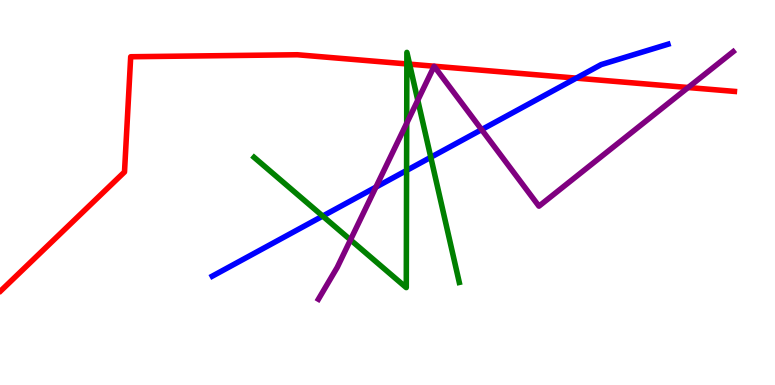[{'lines': ['blue', 'red'], 'intersections': [{'x': 7.44, 'y': 7.97}]}, {'lines': ['green', 'red'], 'intersections': [{'x': 5.25, 'y': 8.34}, {'x': 5.28, 'y': 8.33}]}, {'lines': ['purple', 'red'], 'intersections': [{'x': 8.88, 'y': 7.73}]}, {'lines': ['blue', 'green'], 'intersections': [{'x': 4.16, 'y': 4.39}, {'x': 5.25, 'y': 5.57}, {'x': 5.56, 'y': 5.91}]}, {'lines': ['blue', 'purple'], 'intersections': [{'x': 4.85, 'y': 5.14}, {'x': 6.21, 'y': 6.63}]}, {'lines': ['green', 'purple'], 'intersections': [{'x': 4.52, 'y': 3.77}, {'x': 5.25, 'y': 6.8}, {'x': 5.39, 'y': 7.4}]}]